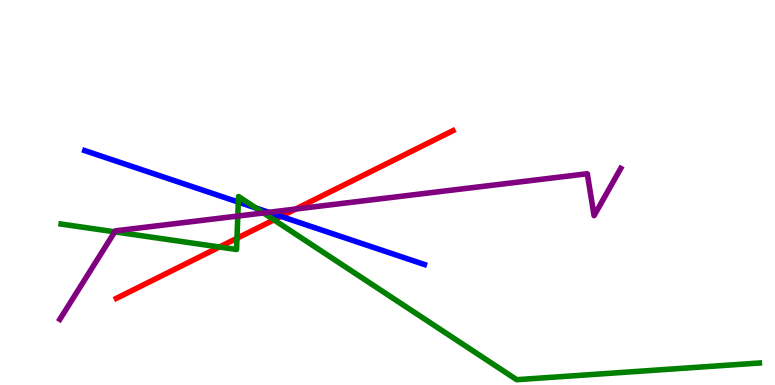[{'lines': ['blue', 'red'], 'intersections': [{'x': 3.62, 'y': 4.38}]}, {'lines': ['green', 'red'], 'intersections': [{'x': 2.83, 'y': 3.58}, {'x': 3.06, 'y': 3.81}, {'x': 3.53, 'y': 4.29}]}, {'lines': ['purple', 'red'], 'intersections': [{'x': 3.81, 'y': 4.57}]}, {'lines': ['blue', 'green'], 'intersections': [{'x': 3.08, 'y': 4.75}, {'x': 3.3, 'y': 4.6}]}, {'lines': ['blue', 'purple'], 'intersections': [{'x': 3.47, 'y': 4.49}]}, {'lines': ['green', 'purple'], 'intersections': [{'x': 1.48, 'y': 3.98}, {'x': 3.07, 'y': 4.39}, {'x': 3.4, 'y': 4.47}]}]